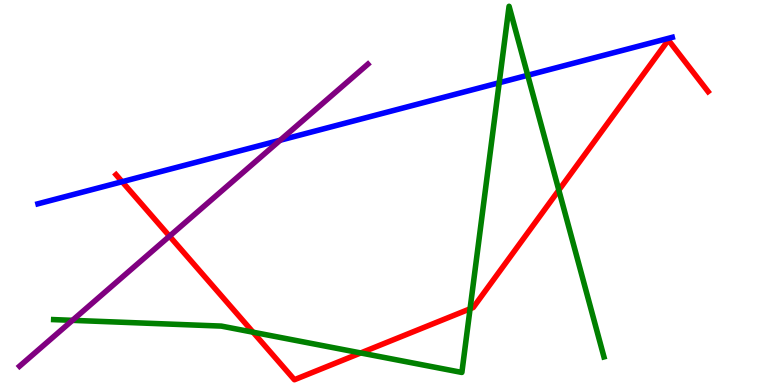[{'lines': ['blue', 'red'], 'intersections': [{'x': 1.58, 'y': 5.28}]}, {'lines': ['green', 'red'], 'intersections': [{'x': 3.27, 'y': 1.37}, {'x': 4.65, 'y': 0.832}, {'x': 6.07, 'y': 1.98}, {'x': 7.21, 'y': 5.06}]}, {'lines': ['purple', 'red'], 'intersections': [{'x': 2.19, 'y': 3.87}]}, {'lines': ['blue', 'green'], 'intersections': [{'x': 6.44, 'y': 7.85}, {'x': 6.81, 'y': 8.05}]}, {'lines': ['blue', 'purple'], 'intersections': [{'x': 3.61, 'y': 6.36}]}, {'lines': ['green', 'purple'], 'intersections': [{'x': 0.935, 'y': 1.68}]}]